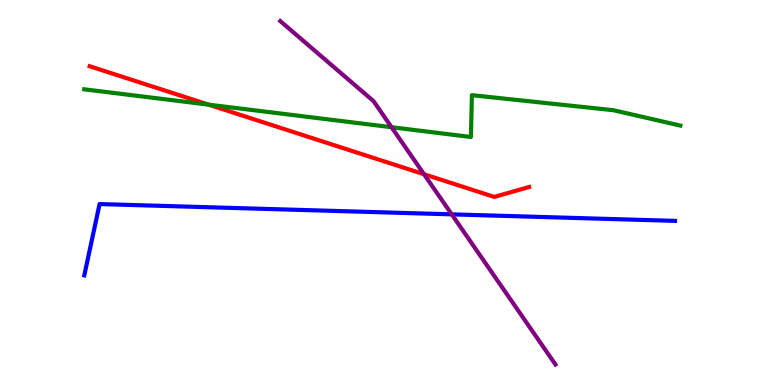[{'lines': ['blue', 'red'], 'intersections': []}, {'lines': ['green', 'red'], 'intersections': [{'x': 2.69, 'y': 7.28}]}, {'lines': ['purple', 'red'], 'intersections': [{'x': 5.47, 'y': 5.47}]}, {'lines': ['blue', 'green'], 'intersections': []}, {'lines': ['blue', 'purple'], 'intersections': [{'x': 5.83, 'y': 4.43}]}, {'lines': ['green', 'purple'], 'intersections': [{'x': 5.05, 'y': 6.7}]}]